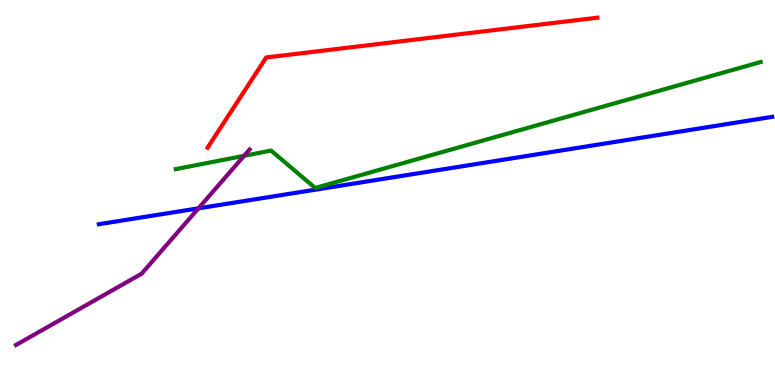[{'lines': ['blue', 'red'], 'intersections': []}, {'lines': ['green', 'red'], 'intersections': []}, {'lines': ['purple', 'red'], 'intersections': []}, {'lines': ['blue', 'green'], 'intersections': []}, {'lines': ['blue', 'purple'], 'intersections': [{'x': 2.56, 'y': 4.59}]}, {'lines': ['green', 'purple'], 'intersections': [{'x': 3.15, 'y': 5.95}]}]